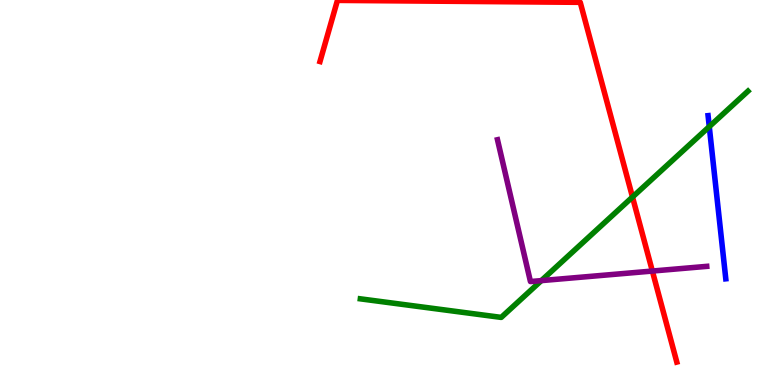[{'lines': ['blue', 'red'], 'intersections': []}, {'lines': ['green', 'red'], 'intersections': [{'x': 8.16, 'y': 4.88}]}, {'lines': ['purple', 'red'], 'intersections': [{'x': 8.42, 'y': 2.96}]}, {'lines': ['blue', 'green'], 'intersections': [{'x': 9.15, 'y': 6.71}]}, {'lines': ['blue', 'purple'], 'intersections': []}, {'lines': ['green', 'purple'], 'intersections': [{'x': 6.99, 'y': 2.71}]}]